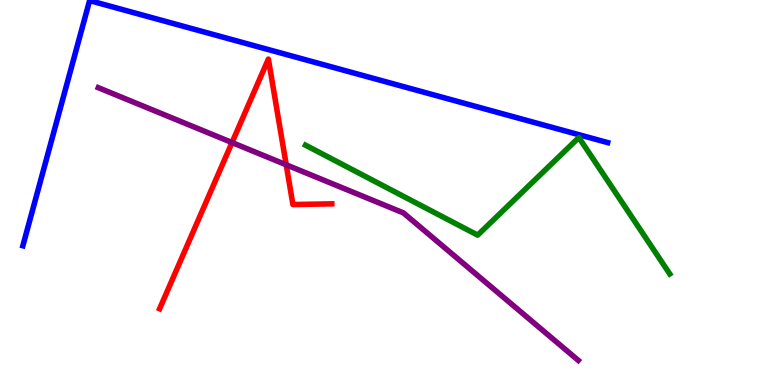[{'lines': ['blue', 'red'], 'intersections': []}, {'lines': ['green', 'red'], 'intersections': []}, {'lines': ['purple', 'red'], 'intersections': [{'x': 2.99, 'y': 6.3}, {'x': 3.69, 'y': 5.72}]}, {'lines': ['blue', 'green'], 'intersections': []}, {'lines': ['blue', 'purple'], 'intersections': []}, {'lines': ['green', 'purple'], 'intersections': []}]